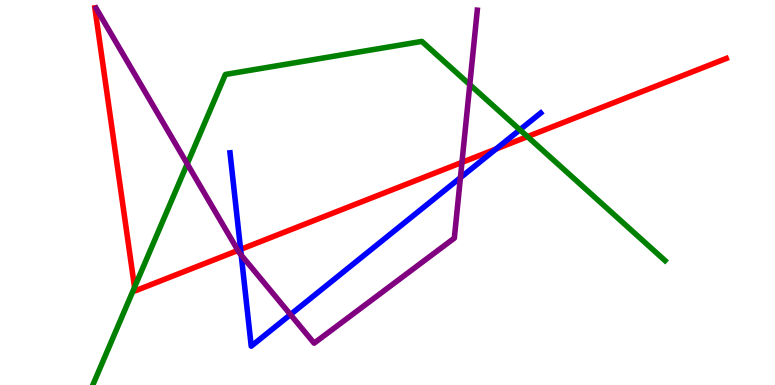[{'lines': ['blue', 'red'], 'intersections': [{'x': 3.1, 'y': 3.52}, {'x': 6.4, 'y': 6.13}]}, {'lines': ['green', 'red'], 'intersections': [{'x': 1.74, 'y': 2.54}, {'x': 6.81, 'y': 6.45}]}, {'lines': ['purple', 'red'], 'intersections': [{'x': 3.07, 'y': 3.49}, {'x': 5.96, 'y': 5.78}]}, {'lines': ['blue', 'green'], 'intersections': [{'x': 6.71, 'y': 6.63}]}, {'lines': ['blue', 'purple'], 'intersections': [{'x': 3.11, 'y': 3.37}, {'x': 3.75, 'y': 1.83}, {'x': 5.94, 'y': 5.39}]}, {'lines': ['green', 'purple'], 'intersections': [{'x': 2.42, 'y': 5.74}, {'x': 6.06, 'y': 7.8}]}]